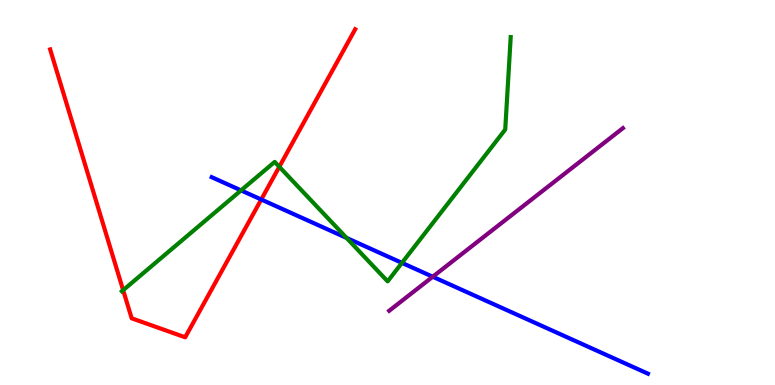[{'lines': ['blue', 'red'], 'intersections': [{'x': 3.37, 'y': 4.82}]}, {'lines': ['green', 'red'], 'intersections': [{'x': 1.59, 'y': 2.46}, {'x': 3.6, 'y': 5.67}]}, {'lines': ['purple', 'red'], 'intersections': []}, {'lines': ['blue', 'green'], 'intersections': [{'x': 3.11, 'y': 5.05}, {'x': 4.47, 'y': 3.82}, {'x': 5.19, 'y': 3.17}]}, {'lines': ['blue', 'purple'], 'intersections': [{'x': 5.58, 'y': 2.81}]}, {'lines': ['green', 'purple'], 'intersections': []}]